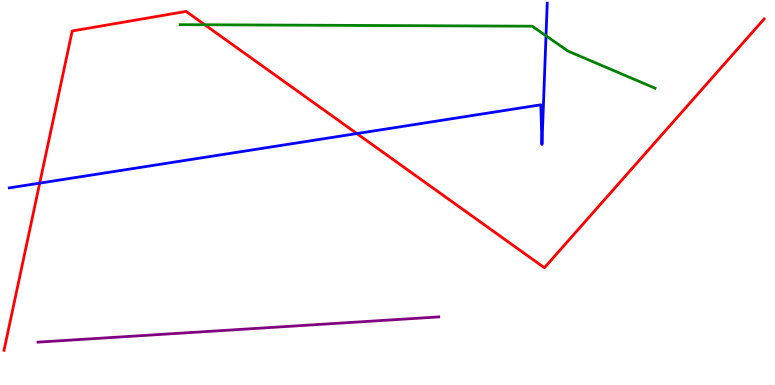[{'lines': ['blue', 'red'], 'intersections': [{'x': 0.512, 'y': 5.24}, {'x': 4.6, 'y': 6.53}]}, {'lines': ['green', 'red'], 'intersections': [{'x': 2.64, 'y': 9.36}]}, {'lines': ['purple', 'red'], 'intersections': []}, {'lines': ['blue', 'green'], 'intersections': [{'x': 7.05, 'y': 9.07}]}, {'lines': ['blue', 'purple'], 'intersections': []}, {'lines': ['green', 'purple'], 'intersections': []}]